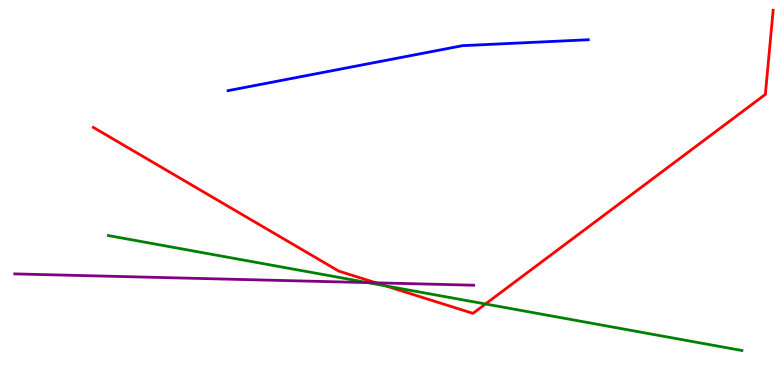[{'lines': ['blue', 'red'], 'intersections': []}, {'lines': ['green', 'red'], 'intersections': [{'x': 4.98, 'y': 2.57}, {'x': 6.26, 'y': 2.1}]}, {'lines': ['purple', 'red'], 'intersections': [{'x': 4.85, 'y': 2.65}]}, {'lines': ['blue', 'green'], 'intersections': []}, {'lines': ['blue', 'purple'], 'intersections': []}, {'lines': ['green', 'purple'], 'intersections': [{'x': 4.74, 'y': 2.66}]}]